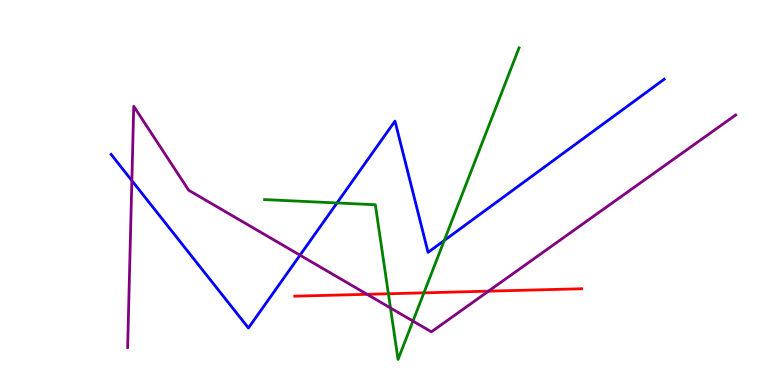[{'lines': ['blue', 'red'], 'intersections': []}, {'lines': ['green', 'red'], 'intersections': [{'x': 5.01, 'y': 2.37}, {'x': 5.47, 'y': 2.39}]}, {'lines': ['purple', 'red'], 'intersections': [{'x': 4.74, 'y': 2.36}, {'x': 6.3, 'y': 2.44}]}, {'lines': ['blue', 'green'], 'intersections': [{'x': 4.35, 'y': 4.73}, {'x': 5.73, 'y': 3.75}]}, {'lines': ['blue', 'purple'], 'intersections': [{'x': 1.7, 'y': 5.31}, {'x': 3.87, 'y': 3.37}]}, {'lines': ['green', 'purple'], 'intersections': [{'x': 5.04, 'y': 2.0}, {'x': 5.33, 'y': 1.66}]}]